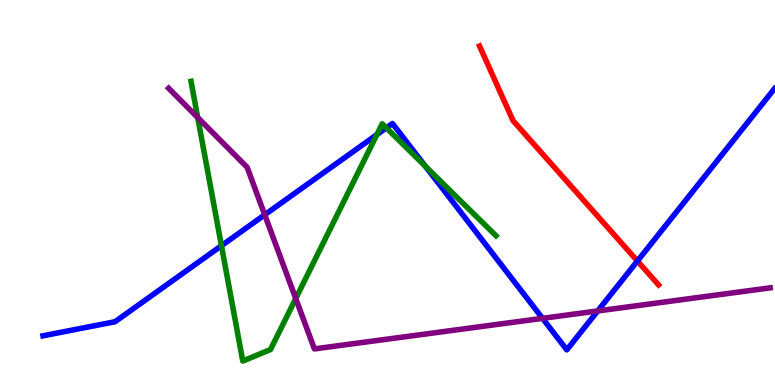[{'lines': ['blue', 'red'], 'intersections': [{'x': 8.22, 'y': 3.22}]}, {'lines': ['green', 'red'], 'intersections': []}, {'lines': ['purple', 'red'], 'intersections': []}, {'lines': ['blue', 'green'], 'intersections': [{'x': 2.86, 'y': 3.62}, {'x': 4.86, 'y': 6.5}, {'x': 4.99, 'y': 6.68}, {'x': 5.49, 'y': 5.68}]}, {'lines': ['blue', 'purple'], 'intersections': [{'x': 3.42, 'y': 4.42}, {'x': 7.0, 'y': 1.73}, {'x': 7.71, 'y': 1.92}]}, {'lines': ['green', 'purple'], 'intersections': [{'x': 2.55, 'y': 6.95}, {'x': 3.82, 'y': 2.25}]}]